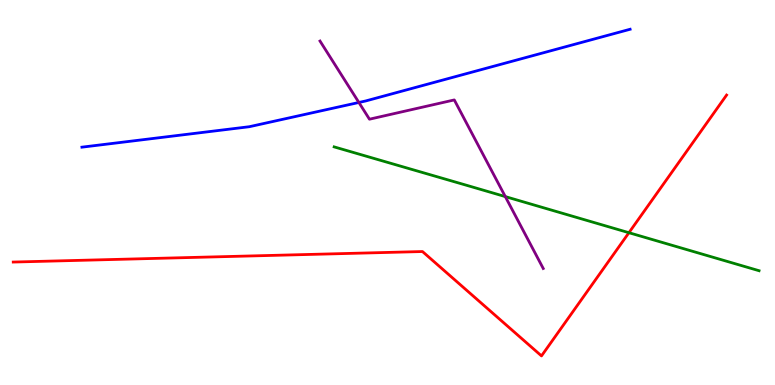[{'lines': ['blue', 'red'], 'intersections': []}, {'lines': ['green', 'red'], 'intersections': [{'x': 8.12, 'y': 3.96}]}, {'lines': ['purple', 'red'], 'intersections': []}, {'lines': ['blue', 'green'], 'intersections': []}, {'lines': ['blue', 'purple'], 'intersections': [{'x': 4.63, 'y': 7.34}]}, {'lines': ['green', 'purple'], 'intersections': [{'x': 6.52, 'y': 4.89}]}]